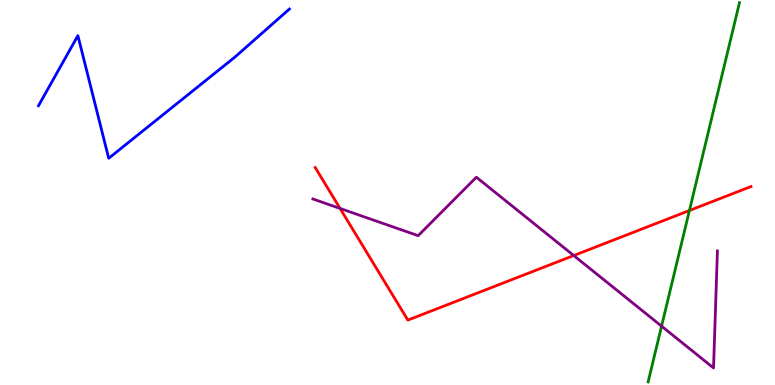[{'lines': ['blue', 'red'], 'intersections': []}, {'lines': ['green', 'red'], 'intersections': [{'x': 8.9, 'y': 4.53}]}, {'lines': ['purple', 'red'], 'intersections': [{'x': 4.39, 'y': 4.59}, {'x': 7.4, 'y': 3.36}]}, {'lines': ['blue', 'green'], 'intersections': []}, {'lines': ['blue', 'purple'], 'intersections': []}, {'lines': ['green', 'purple'], 'intersections': [{'x': 8.54, 'y': 1.53}]}]